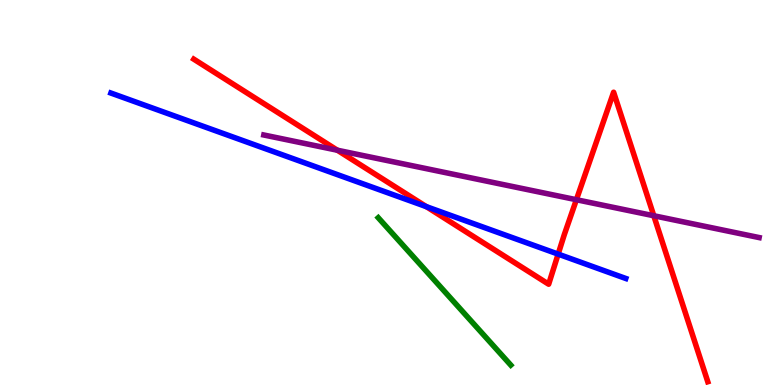[{'lines': ['blue', 'red'], 'intersections': [{'x': 5.5, 'y': 4.63}, {'x': 7.2, 'y': 3.4}]}, {'lines': ['green', 'red'], 'intersections': []}, {'lines': ['purple', 'red'], 'intersections': [{'x': 4.35, 'y': 6.1}, {'x': 7.44, 'y': 4.81}, {'x': 8.44, 'y': 4.4}]}, {'lines': ['blue', 'green'], 'intersections': []}, {'lines': ['blue', 'purple'], 'intersections': []}, {'lines': ['green', 'purple'], 'intersections': []}]